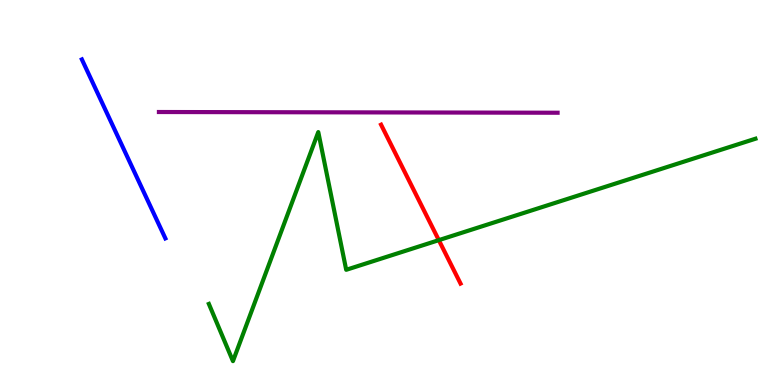[{'lines': ['blue', 'red'], 'intersections': []}, {'lines': ['green', 'red'], 'intersections': [{'x': 5.66, 'y': 3.76}]}, {'lines': ['purple', 'red'], 'intersections': []}, {'lines': ['blue', 'green'], 'intersections': []}, {'lines': ['blue', 'purple'], 'intersections': []}, {'lines': ['green', 'purple'], 'intersections': []}]